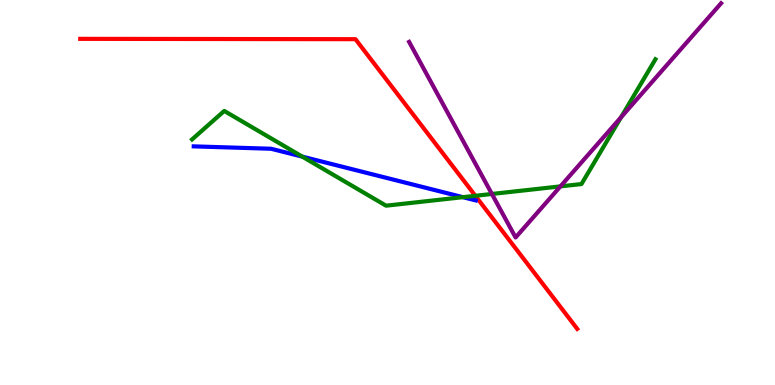[{'lines': ['blue', 'red'], 'intersections': []}, {'lines': ['green', 'red'], 'intersections': [{'x': 6.13, 'y': 4.91}]}, {'lines': ['purple', 'red'], 'intersections': []}, {'lines': ['blue', 'green'], 'intersections': [{'x': 3.9, 'y': 5.93}, {'x': 5.97, 'y': 4.88}]}, {'lines': ['blue', 'purple'], 'intersections': []}, {'lines': ['green', 'purple'], 'intersections': [{'x': 6.35, 'y': 4.96}, {'x': 7.23, 'y': 5.16}, {'x': 8.01, 'y': 6.95}]}]